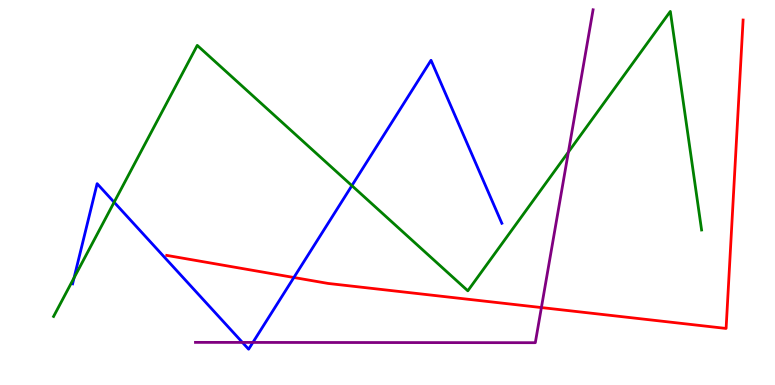[{'lines': ['blue', 'red'], 'intersections': [{'x': 3.79, 'y': 2.79}]}, {'lines': ['green', 'red'], 'intersections': []}, {'lines': ['purple', 'red'], 'intersections': [{'x': 6.99, 'y': 2.01}]}, {'lines': ['blue', 'green'], 'intersections': [{'x': 0.956, 'y': 2.78}, {'x': 1.47, 'y': 4.75}, {'x': 4.54, 'y': 5.18}]}, {'lines': ['blue', 'purple'], 'intersections': [{'x': 3.13, 'y': 1.11}, {'x': 3.26, 'y': 1.11}]}, {'lines': ['green', 'purple'], 'intersections': [{'x': 7.33, 'y': 6.05}]}]